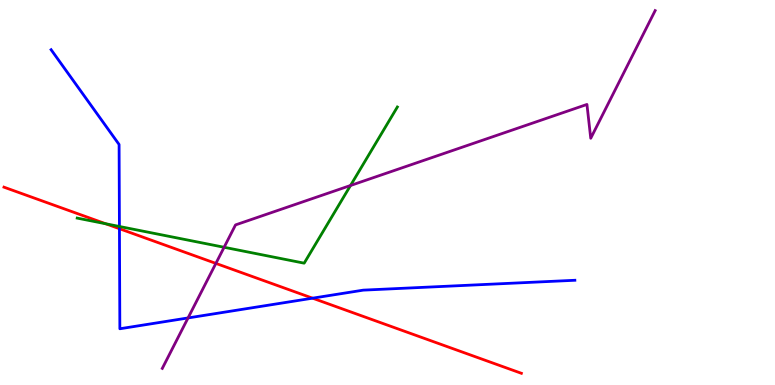[{'lines': ['blue', 'red'], 'intersections': [{'x': 1.54, 'y': 4.06}, {'x': 4.03, 'y': 2.26}]}, {'lines': ['green', 'red'], 'intersections': [{'x': 1.36, 'y': 4.19}]}, {'lines': ['purple', 'red'], 'intersections': [{'x': 2.79, 'y': 3.16}]}, {'lines': ['blue', 'green'], 'intersections': [{'x': 1.54, 'y': 4.12}]}, {'lines': ['blue', 'purple'], 'intersections': [{'x': 2.43, 'y': 1.74}]}, {'lines': ['green', 'purple'], 'intersections': [{'x': 2.89, 'y': 3.58}, {'x': 4.52, 'y': 5.18}]}]